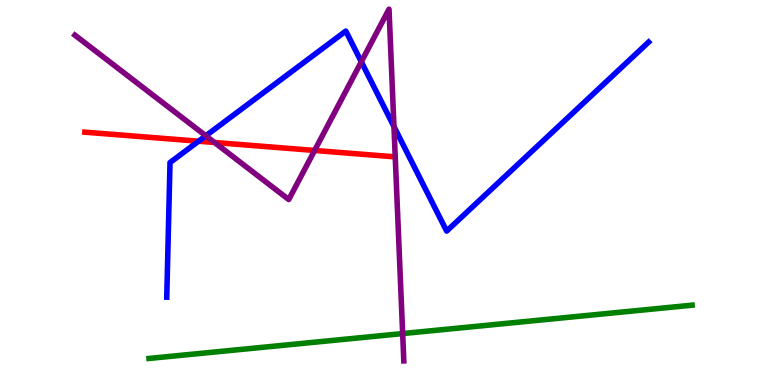[{'lines': ['blue', 'red'], 'intersections': [{'x': 2.56, 'y': 6.33}]}, {'lines': ['green', 'red'], 'intersections': []}, {'lines': ['purple', 'red'], 'intersections': [{'x': 2.77, 'y': 6.3}, {'x': 4.06, 'y': 6.09}]}, {'lines': ['blue', 'green'], 'intersections': []}, {'lines': ['blue', 'purple'], 'intersections': [{'x': 2.66, 'y': 6.47}, {'x': 4.66, 'y': 8.39}, {'x': 5.08, 'y': 6.71}]}, {'lines': ['green', 'purple'], 'intersections': [{'x': 5.2, 'y': 1.34}]}]